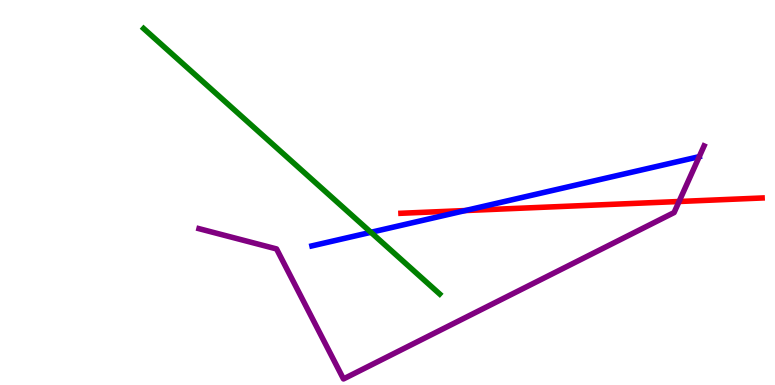[{'lines': ['blue', 'red'], 'intersections': [{'x': 6.0, 'y': 4.53}]}, {'lines': ['green', 'red'], 'intersections': []}, {'lines': ['purple', 'red'], 'intersections': [{'x': 8.76, 'y': 4.77}]}, {'lines': ['blue', 'green'], 'intersections': [{'x': 4.79, 'y': 3.97}]}, {'lines': ['blue', 'purple'], 'intersections': [{'x': 9.02, 'y': 5.93}]}, {'lines': ['green', 'purple'], 'intersections': []}]